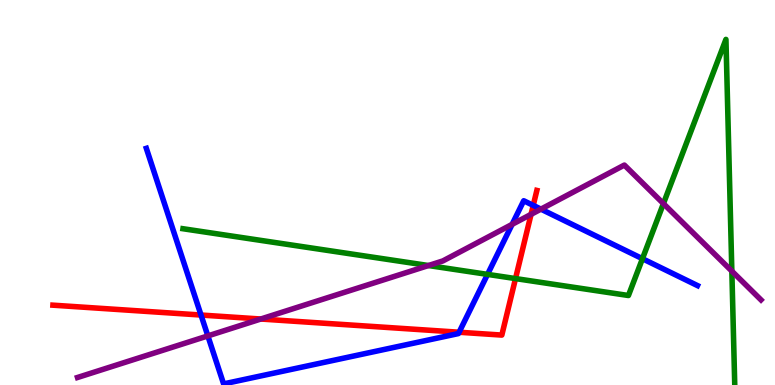[{'lines': ['blue', 'red'], 'intersections': [{'x': 2.59, 'y': 1.82}, {'x': 5.92, 'y': 1.37}, {'x': 6.88, 'y': 4.67}]}, {'lines': ['green', 'red'], 'intersections': [{'x': 6.65, 'y': 2.76}]}, {'lines': ['purple', 'red'], 'intersections': [{'x': 3.36, 'y': 1.71}, {'x': 6.85, 'y': 4.43}]}, {'lines': ['blue', 'green'], 'intersections': [{'x': 6.29, 'y': 2.87}, {'x': 8.29, 'y': 3.28}]}, {'lines': ['blue', 'purple'], 'intersections': [{'x': 2.68, 'y': 1.28}, {'x': 6.61, 'y': 4.17}, {'x': 6.98, 'y': 4.57}]}, {'lines': ['green', 'purple'], 'intersections': [{'x': 5.53, 'y': 3.1}, {'x': 8.56, 'y': 4.71}, {'x': 9.44, 'y': 2.96}]}]